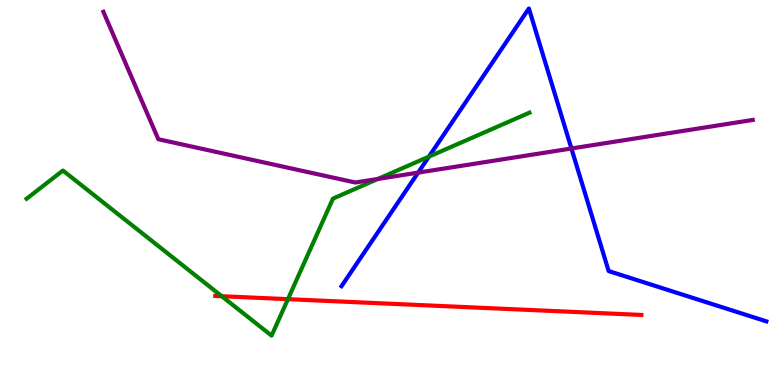[{'lines': ['blue', 'red'], 'intersections': []}, {'lines': ['green', 'red'], 'intersections': [{'x': 2.86, 'y': 2.31}, {'x': 3.72, 'y': 2.23}]}, {'lines': ['purple', 'red'], 'intersections': []}, {'lines': ['blue', 'green'], 'intersections': [{'x': 5.53, 'y': 5.93}]}, {'lines': ['blue', 'purple'], 'intersections': [{'x': 5.4, 'y': 5.52}, {'x': 7.37, 'y': 6.14}]}, {'lines': ['green', 'purple'], 'intersections': [{'x': 4.88, 'y': 5.35}]}]